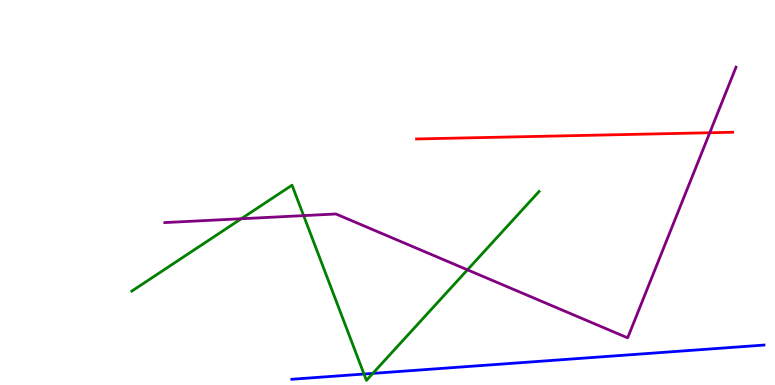[{'lines': ['blue', 'red'], 'intersections': []}, {'lines': ['green', 'red'], 'intersections': []}, {'lines': ['purple', 'red'], 'intersections': [{'x': 9.16, 'y': 6.55}]}, {'lines': ['blue', 'green'], 'intersections': [{'x': 4.7, 'y': 0.285}, {'x': 4.81, 'y': 0.301}]}, {'lines': ['blue', 'purple'], 'intersections': []}, {'lines': ['green', 'purple'], 'intersections': [{'x': 3.11, 'y': 4.32}, {'x': 3.92, 'y': 4.4}, {'x': 6.03, 'y': 2.99}]}]